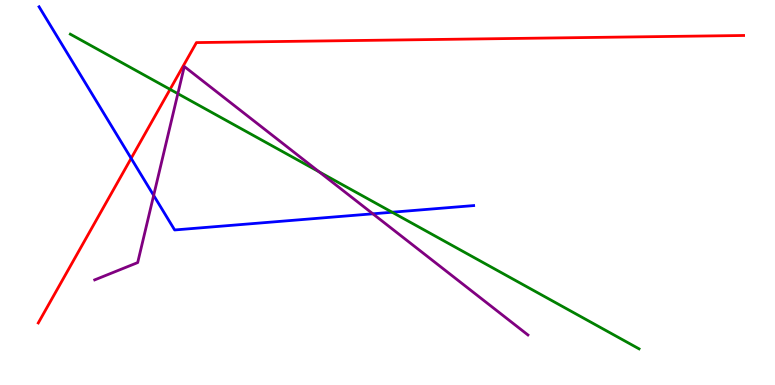[{'lines': ['blue', 'red'], 'intersections': [{'x': 1.69, 'y': 5.89}]}, {'lines': ['green', 'red'], 'intersections': [{'x': 2.19, 'y': 7.68}]}, {'lines': ['purple', 'red'], 'intersections': []}, {'lines': ['blue', 'green'], 'intersections': [{'x': 5.06, 'y': 4.49}]}, {'lines': ['blue', 'purple'], 'intersections': [{'x': 1.98, 'y': 4.92}, {'x': 4.81, 'y': 4.45}]}, {'lines': ['green', 'purple'], 'intersections': [{'x': 2.29, 'y': 7.57}, {'x': 4.12, 'y': 5.54}]}]